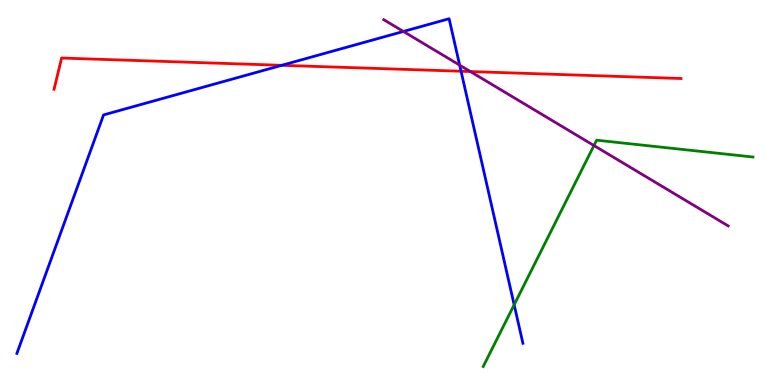[{'lines': ['blue', 'red'], 'intersections': [{'x': 3.64, 'y': 8.3}, {'x': 5.95, 'y': 8.15}]}, {'lines': ['green', 'red'], 'intersections': []}, {'lines': ['purple', 'red'], 'intersections': [{'x': 6.07, 'y': 8.14}]}, {'lines': ['blue', 'green'], 'intersections': [{'x': 6.63, 'y': 2.08}]}, {'lines': ['blue', 'purple'], 'intersections': [{'x': 5.21, 'y': 9.18}, {'x': 5.93, 'y': 8.31}]}, {'lines': ['green', 'purple'], 'intersections': [{'x': 7.66, 'y': 6.22}]}]